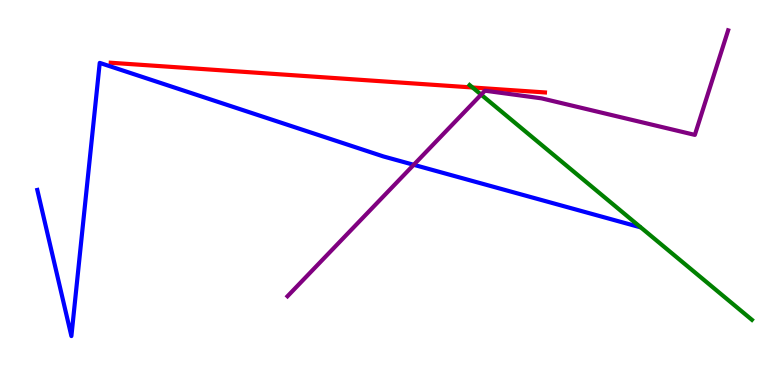[{'lines': ['blue', 'red'], 'intersections': []}, {'lines': ['green', 'red'], 'intersections': [{'x': 6.1, 'y': 7.73}]}, {'lines': ['purple', 'red'], 'intersections': []}, {'lines': ['blue', 'green'], 'intersections': []}, {'lines': ['blue', 'purple'], 'intersections': [{'x': 5.34, 'y': 5.72}]}, {'lines': ['green', 'purple'], 'intersections': [{'x': 6.21, 'y': 7.54}]}]